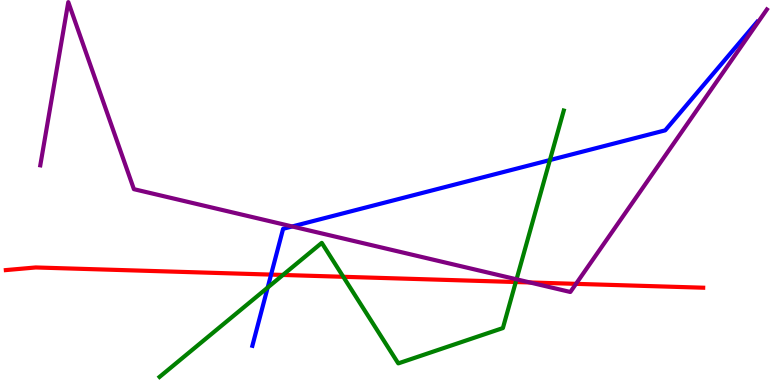[{'lines': ['blue', 'red'], 'intersections': [{'x': 3.5, 'y': 2.87}]}, {'lines': ['green', 'red'], 'intersections': [{'x': 3.65, 'y': 2.86}, {'x': 4.43, 'y': 2.81}, {'x': 6.66, 'y': 2.67}]}, {'lines': ['purple', 'red'], 'intersections': [{'x': 6.84, 'y': 2.66}, {'x': 7.43, 'y': 2.63}]}, {'lines': ['blue', 'green'], 'intersections': [{'x': 3.45, 'y': 2.53}, {'x': 7.1, 'y': 5.84}]}, {'lines': ['blue', 'purple'], 'intersections': [{'x': 3.77, 'y': 4.12}]}, {'lines': ['green', 'purple'], 'intersections': [{'x': 6.66, 'y': 2.75}]}]